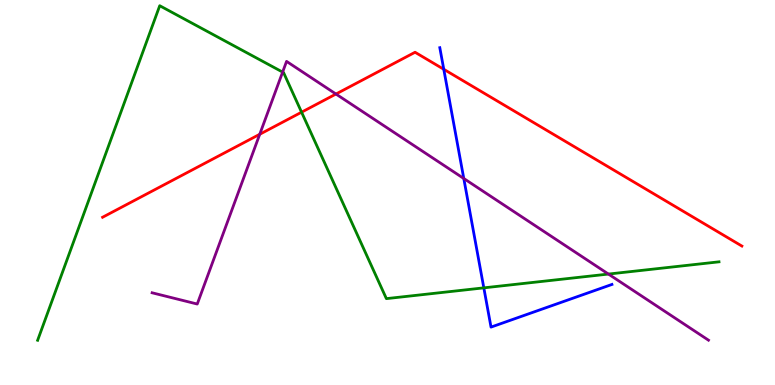[{'lines': ['blue', 'red'], 'intersections': [{'x': 5.73, 'y': 8.2}]}, {'lines': ['green', 'red'], 'intersections': [{'x': 3.89, 'y': 7.09}]}, {'lines': ['purple', 'red'], 'intersections': [{'x': 3.35, 'y': 6.51}, {'x': 4.33, 'y': 7.56}]}, {'lines': ['blue', 'green'], 'intersections': [{'x': 6.24, 'y': 2.52}]}, {'lines': ['blue', 'purple'], 'intersections': [{'x': 5.98, 'y': 5.36}]}, {'lines': ['green', 'purple'], 'intersections': [{'x': 3.65, 'y': 8.13}, {'x': 7.85, 'y': 2.88}]}]